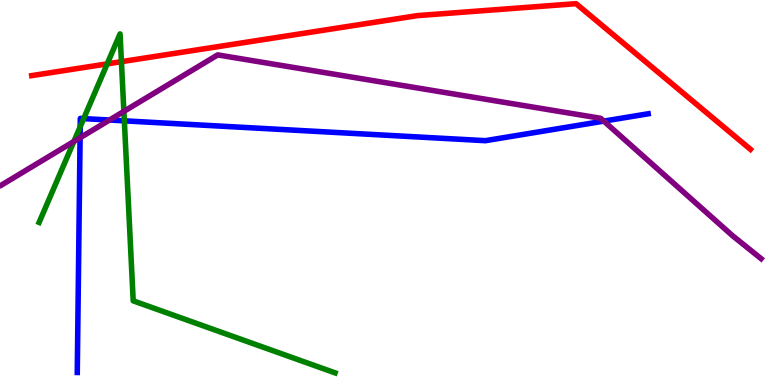[{'lines': ['blue', 'red'], 'intersections': []}, {'lines': ['green', 'red'], 'intersections': [{'x': 1.38, 'y': 8.34}, {'x': 1.57, 'y': 8.4}]}, {'lines': ['purple', 'red'], 'intersections': []}, {'lines': ['blue', 'green'], 'intersections': [{'x': 1.04, 'y': 6.71}, {'x': 1.08, 'y': 6.92}, {'x': 1.6, 'y': 6.86}]}, {'lines': ['blue', 'purple'], 'intersections': [{'x': 1.03, 'y': 6.42}, {'x': 1.41, 'y': 6.88}, {'x': 7.79, 'y': 6.85}]}, {'lines': ['green', 'purple'], 'intersections': [{'x': 0.953, 'y': 6.33}, {'x': 1.6, 'y': 7.11}]}]